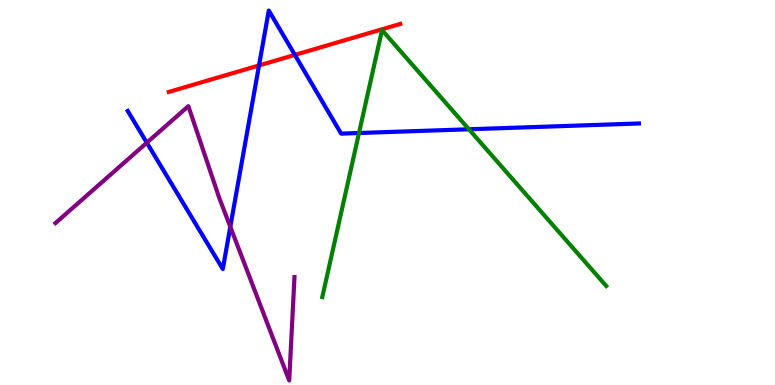[{'lines': ['blue', 'red'], 'intersections': [{'x': 3.34, 'y': 8.3}, {'x': 3.8, 'y': 8.57}]}, {'lines': ['green', 'red'], 'intersections': []}, {'lines': ['purple', 'red'], 'intersections': []}, {'lines': ['blue', 'green'], 'intersections': [{'x': 4.63, 'y': 6.54}, {'x': 6.05, 'y': 6.64}]}, {'lines': ['blue', 'purple'], 'intersections': [{'x': 1.89, 'y': 6.29}, {'x': 2.97, 'y': 4.11}]}, {'lines': ['green', 'purple'], 'intersections': []}]